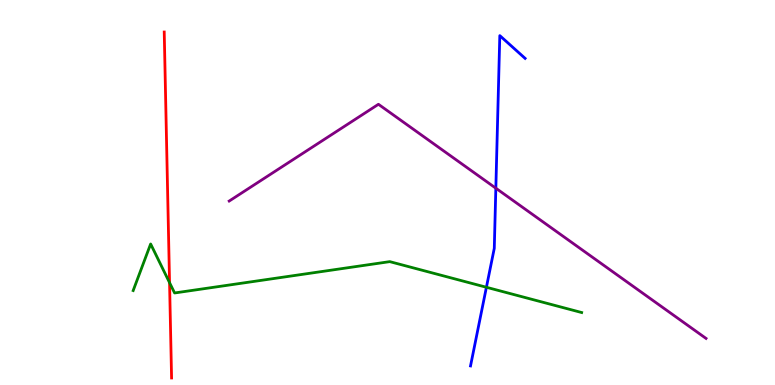[{'lines': ['blue', 'red'], 'intersections': []}, {'lines': ['green', 'red'], 'intersections': [{'x': 2.19, 'y': 2.66}]}, {'lines': ['purple', 'red'], 'intersections': []}, {'lines': ['blue', 'green'], 'intersections': [{'x': 6.28, 'y': 2.54}]}, {'lines': ['blue', 'purple'], 'intersections': [{'x': 6.4, 'y': 5.11}]}, {'lines': ['green', 'purple'], 'intersections': []}]